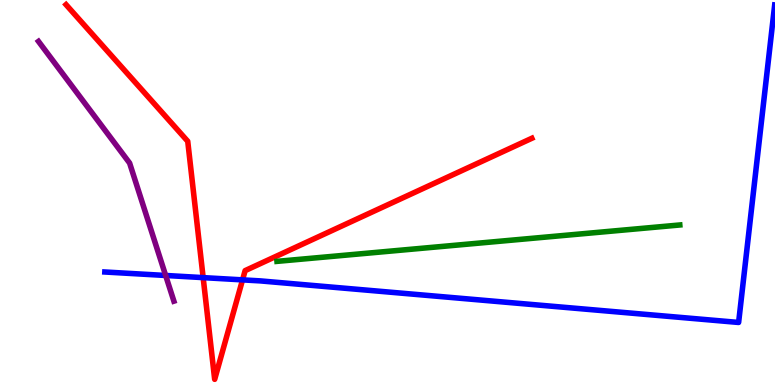[{'lines': ['blue', 'red'], 'intersections': [{'x': 2.62, 'y': 2.79}, {'x': 3.13, 'y': 2.73}]}, {'lines': ['green', 'red'], 'intersections': []}, {'lines': ['purple', 'red'], 'intersections': []}, {'lines': ['blue', 'green'], 'intersections': []}, {'lines': ['blue', 'purple'], 'intersections': [{'x': 2.14, 'y': 2.84}]}, {'lines': ['green', 'purple'], 'intersections': []}]